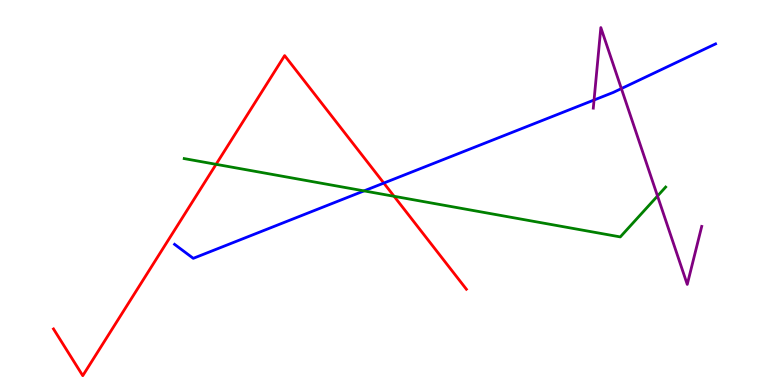[{'lines': ['blue', 'red'], 'intersections': [{'x': 4.95, 'y': 5.24}]}, {'lines': ['green', 'red'], 'intersections': [{'x': 2.79, 'y': 5.73}, {'x': 5.09, 'y': 4.9}]}, {'lines': ['purple', 'red'], 'intersections': []}, {'lines': ['blue', 'green'], 'intersections': [{'x': 4.7, 'y': 5.04}]}, {'lines': ['blue', 'purple'], 'intersections': [{'x': 7.67, 'y': 7.4}, {'x': 8.02, 'y': 7.7}]}, {'lines': ['green', 'purple'], 'intersections': [{'x': 8.48, 'y': 4.91}]}]